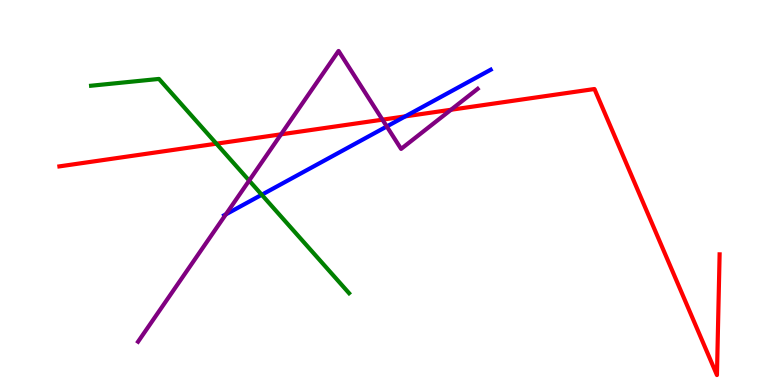[{'lines': ['blue', 'red'], 'intersections': [{'x': 5.23, 'y': 6.98}]}, {'lines': ['green', 'red'], 'intersections': [{'x': 2.79, 'y': 6.27}]}, {'lines': ['purple', 'red'], 'intersections': [{'x': 3.63, 'y': 6.51}, {'x': 4.93, 'y': 6.89}, {'x': 5.82, 'y': 7.15}]}, {'lines': ['blue', 'green'], 'intersections': [{'x': 3.38, 'y': 4.94}]}, {'lines': ['blue', 'purple'], 'intersections': [{'x': 2.91, 'y': 4.43}, {'x': 4.99, 'y': 6.72}]}, {'lines': ['green', 'purple'], 'intersections': [{'x': 3.21, 'y': 5.31}]}]